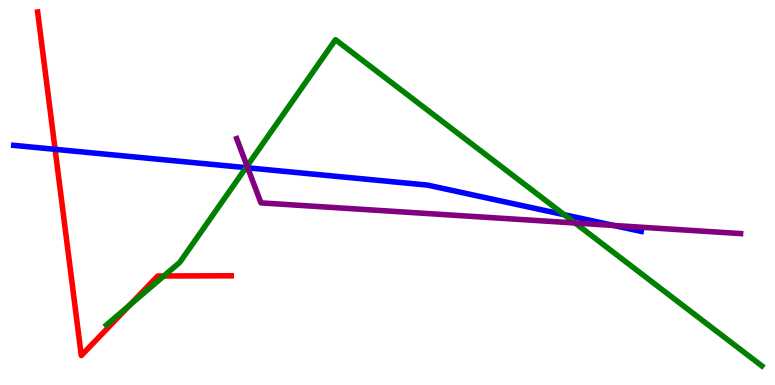[{'lines': ['blue', 'red'], 'intersections': [{'x': 0.711, 'y': 6.12}]}, {'lines': ['green', 'red'], 'intersections': [{'x': 1.68, 'y': 2.08}, {'x': 2.11, 'y': 2.83}]}, {'lines': ['purple', 'red'], 'intersections': []}, {'lines': ['blue', 'green'], 'intersections': [{'x': 3.17, 'y': 5.65}, {'x': 7.28, 'y': 4.42}]}, {'lines': ['blue', 'purple'], 'intersections': [{'x': 3.2, 'y': 5.64}, {'x': 7.92, 'y': 4.14}]}, {'lines': ['green', 'purple'], 'intersections': [{'x': 3.19, 'y': 5.69}, {'x': 7.42, 'y': 4.21}]}]